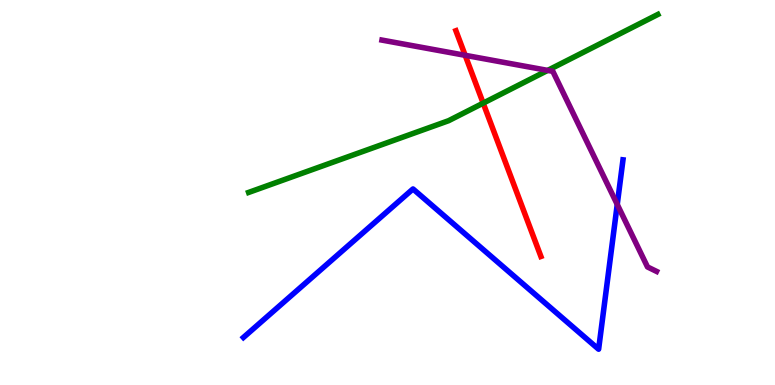[{'lines': ['blue', 'red'], 'intersections': []}, {'lines': ['green', 'red'], 'intersections': [{'x': 6.23, 'y': 7.32}]}, {'lines': ['purple', 'red'], 'intersections': [{'x': 6.0, 'y': 8.56}]}, {'lines': ['blue', 'green'], 'intersections': []}, {'lines': ['blue', 'purple'], 'intersections': [{'x': 7.96, 'y': 4.69}]}, {'lines': ['green', 'purple'], 'intersections': [{'x': 7.07, 'y': 8.17}]}]